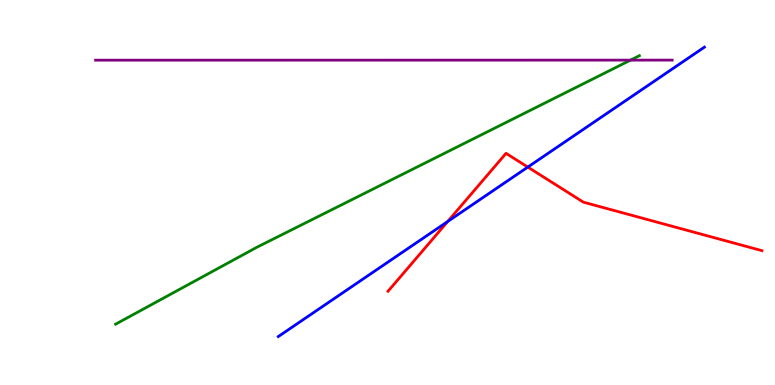[{'lines': ['blue', 'red'], 'intersections': [{'x': 5.78, 'y': 4.25}, {'x': 6.81, 'y': 5.66}]}, {'lines': ['green', 'red'], 'intersections': []}, {'lines': ['purple', 'red'], 'intersections': []}, {'lines': ['blue', 'green'], 'intersections': []}, {'lines': ['blue', 'purple'], 'intersections': []}, {'lines': ['green', 'purple'], 'intersections': [{'x': 8.14, 'y': 8.44}]}]